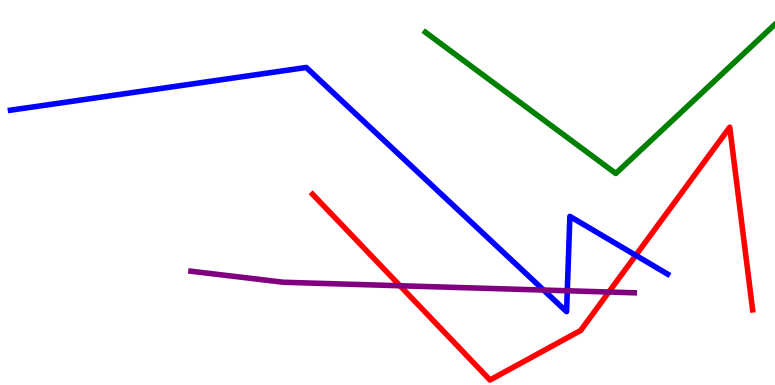[{'lines': ['blue', 'red'], 'intersections': [{'x': 8.2, 'y': 3.37}]}, {'lines': ['green', 'red'], 'intersections': []}, {'lines': ['purple', 'red'], 'intersections': [{'x': 5.16, 'y': 2.58}, {'x': 7.86, 'y': 2.42}]}, {'lines': ['blue', 'green'], 'intersections': []}, {'lines': ['blue', 'purple'], 'intersections': [{'x': 7.01, 'y': 2.47}, {'x': 7.32, 'y': 2.45}]}, {'lines': ['green', 'purple'], 'intersections': []}]